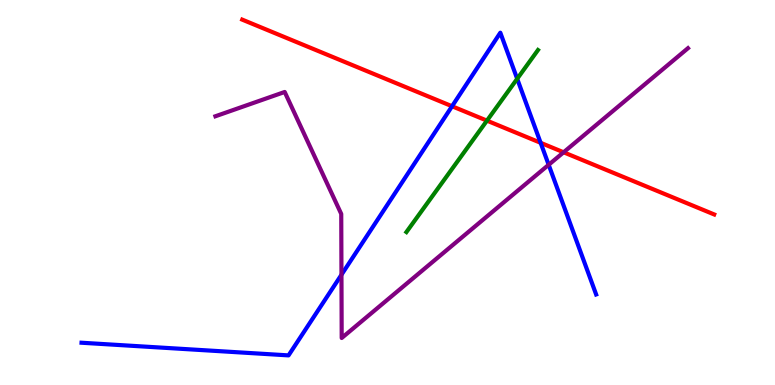[{'lines': ['blue', 'red'], 'intersections': [{'x': 5.83, 'y': 7.24}, {'x': 6.98, 'y': 6.29}]}, {'lines': ['green', 'red'], 'intersections': [{'x': 6.28, 'y': 6.87}]}, {'lines': ['purple', 'red'], 'intersections': [{'x': 7.27, 'y': 6.04}]}, {'lines': ['blue', 'green'], 'intersections': [{'x': 6.67, 'y': 7.95}]}, {'lines': ['blue', 'purple'], 'intersections': [{'x': 4.41, 'y': 2.86}, {'x': 7.08, 'y': 5.72}]}, {'lines': ['green', 'purple'], 'intersections': []}]